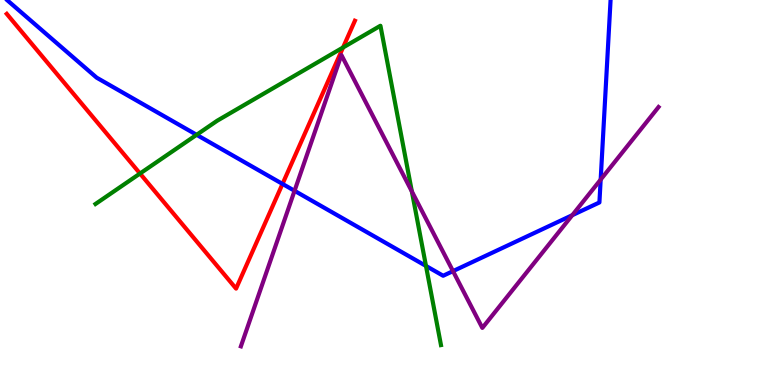[{'lines': ['blue', 'red'], 'intersections': [{'x': 3.65, 'y': 5.22}]}, {'lines': ['green', 'red'], 'intersections': [{'x': 1.81, 'y': 5.49}, {'x': 4.43, 'y': 8.77}]}, {'lines': ['purple', 'red'], 'intersections': []}, {'lines': ['blue', 'green'], 'intersections': [{'x': 2.54, 'y': 6.5}, {'x': 5.5, 'y': 3.09}]}, {'lines': ['blue', 'purple'], 'intersections': [{'x': 3.8, 'y': 5.04}, {'x': 5.85, 'y': 2.96}, {'x': 7.38, 'y': 4.41}, {'x': 7.75, 'y': 5.34}]}, {'lines': ['green', 'purple'], 'intersections': [{'x': 5.31, 'y': 5.03}]}]